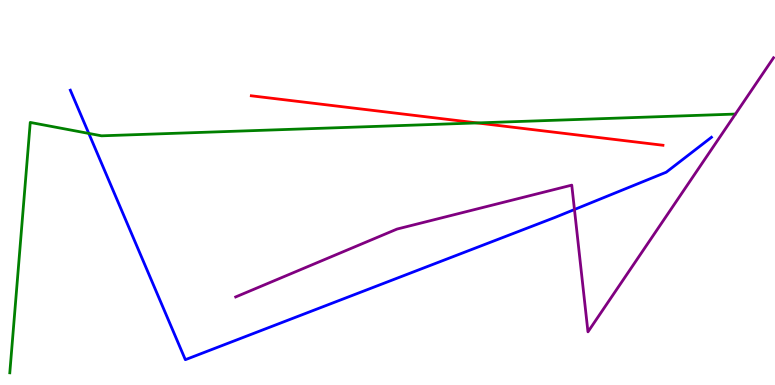[{'lines': ['blue', 'red'], 'intersections': []}, {'lines': ['green', 'red'], 'intersections': [{'x': 6.16, 'y': 6.81}]}, {'lines': ['purple', 'red'], 'intersections': []}, {'lines': ['blue', 'green'], 'intersections': [{'x': 1.15, 'y': 6.53}]}, {'lines': ['blue', 'purple'], 'intersections': [{'x': 7.41, 'y': 4.56}]}, {'lines': ['green', 'purple'], 'intersections': []}]